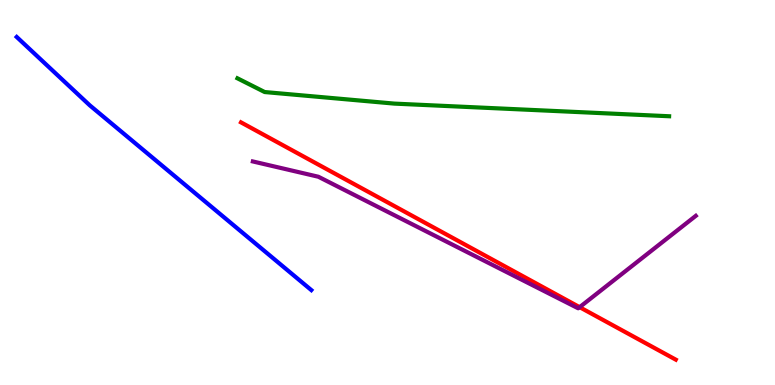[{'lines': ['blue', 'red'], 'intersections': []}, {'lines': ['green', 'red'], 'intersections': []}, {'lines': ['purple', 'red'], 'intersections': [{'x': 7.48, 'y': 2.02}]}, {'lines': ['blue', 'green'], 'intersections': []}, {'lines': ['blue', 'purple'], 'intersections': []}, {'lines': ['green', 'purple'], 'intersections': []}]